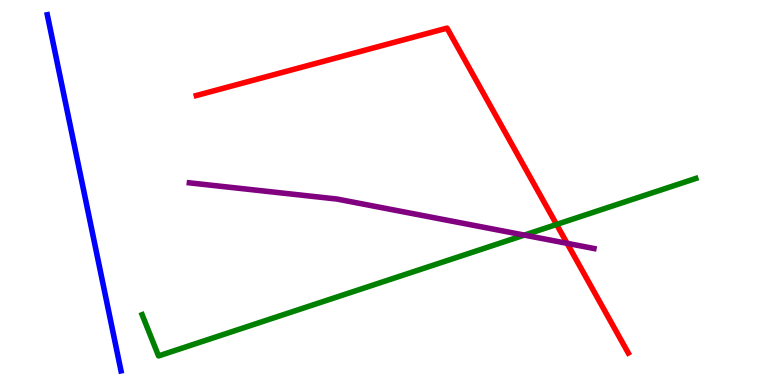[{'lines': ['blue', 'red'], 'intersections': []}, {'lines': ['green', 'red'], 'intersections': [{'x': 7.18, 'y': 4.17}]}, {'lines': ['purple', 'red'], 'intersections': [{'x': 7.32, 'y': 3.68}]}, {'lines': ['blue', 'green'], 'intersections': []}, {'lines': ['blue', 'purple'], 'intersections': []}, {'lines': ['green', 'purple'], 'intersections': [{'x': 6.77, 'y': 3.89}]}]